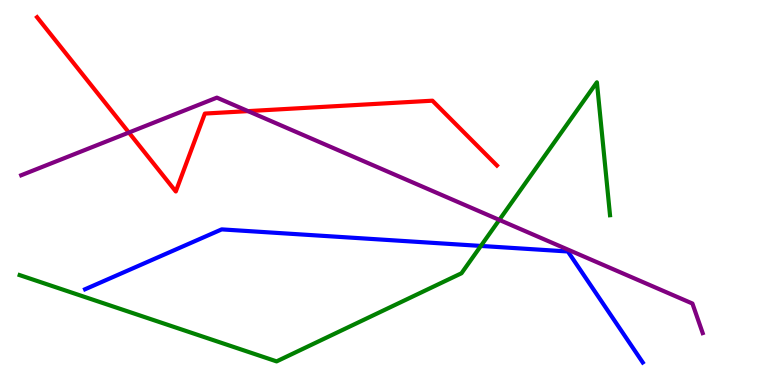[{'lines': ['blue', 'red'], 'intersections': []}, {'lines': ['green', 'red'], 'intersections': []}, {'lines': ['purple', 'red'], 'intersections': [{'x': 1.66, 'y': 6.56}, {'x': 3.2, 'y': 7.11}]}, {'lines': ['blue', 'green'], 'intersections': [{'x': 6.2, 'y': 3.61}]}, {'lines': ['blue', 'purple'], 'intersections': []}, {'lines': ['green', 'purple'], 'intersections': [{'x': 6.44, 'y': 4.29}]}]